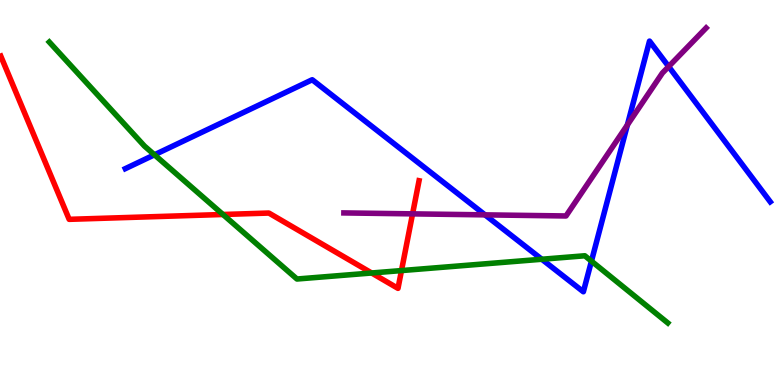[{'lines': ['blue', 'red'], 'intersections': []}, {'lines': ['green', 'red'], 'intersections': [{'x': 2.88, 'y': 4.43}, {'x': 4.8, 'y': 2.91}, {'x': 5.18, 'y': 2.97}]}, {'lines': ['purple', 'red'], 'intersections': [{'x': 5.32, 'y': 4.45}]}, {'lines': ['blue', 'green'], 'intersections': [{'x': 1.99, 'y': 5.98}, {'x': 6.99, 'y': 3.27}, {'x': 7.63, 'y': 3.22}]}, {'lines': ['blue', 'purple'], 'intersections': [{'x': 6.26, 'y': 4.42}, {'x': 8.1, 'y': 6.76}, {'x': 8.63, 'y': 8.27}]}, {'lines': ['green', 'purple'], 'intersections': []}]